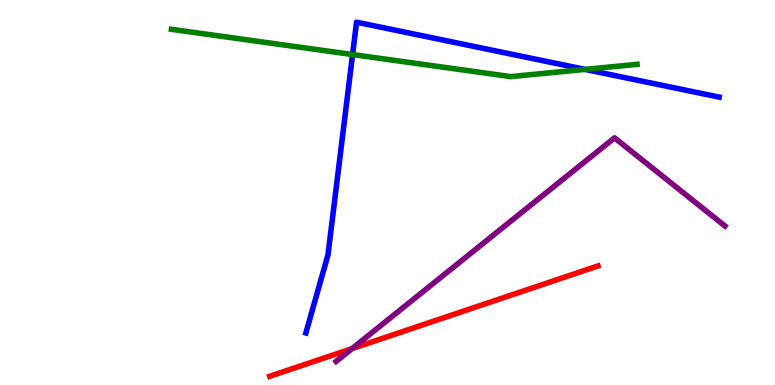[{'lines': ['blue', 'red'], 'intersections': []}, {'lines': ['green', 'red'], 'intersections': []}, {'lines': ['purple', 'red'], 'intersections': [{'x': 4.54, 'y': 0.945}]}, {'lines': ['blue', 'green'], 'intersections': [{'x': 4.55, 'y': 8.58}, {'x': 7.55, 'y': 8.2}]}, {'lines': ['blue', 'purple'], 'intersections': []}, {'lines': ['green', 'purple'], 'intersections': []}]